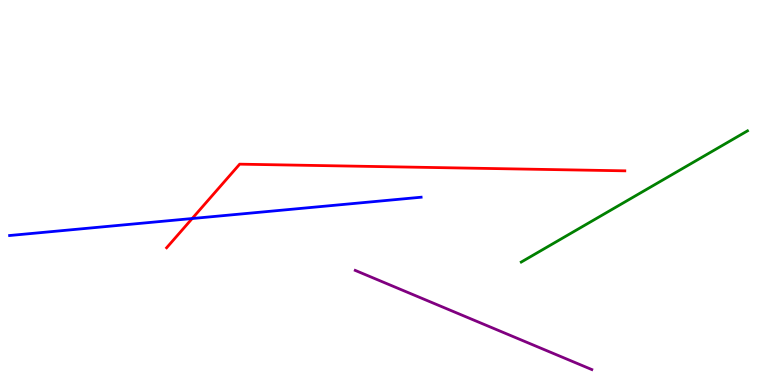[{'lines': ['blue', 'red'], 'intersections': [{'x': 2.48, 'y': 4.32}]}, {'lines': ['green', 'red'], 'intersections': []}, {'lines': ['purple', 'red'], 'intersections': []}, {'lines': ['blue', 'green'], 'intersections': []}, {'lines': ['blue', 'purple'], 'intersections': []}, {'lines': ['green', 'purple'], 'intersections': []}]